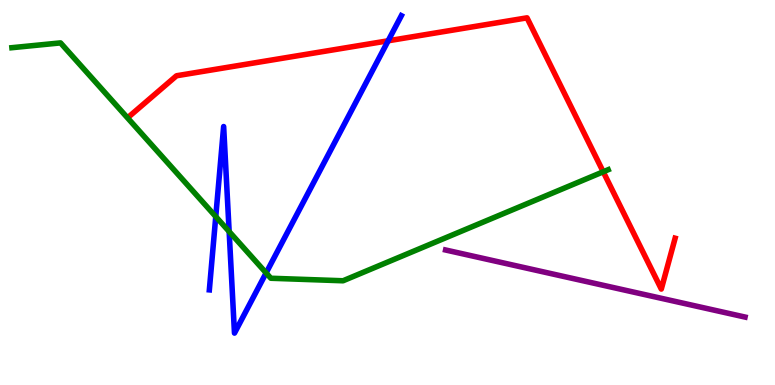[{'lines': ['blue', 'red'], 'intersections': [{'x': 5.01, 'y': 8.94}]}, {'lines': ['green', 'red'], 'intersections': [{'x': 7.78, 'y': 5.54}]}, {'lines': ['purple', 'red'], 'intersections': []}, {'lines': ['blue', 'green'], 'intersections': [{'x': 2.78, 'y': 4.37}, {'x': 2.96, 'y': 3.99}, {'x': 3.43, 'y': 2.91}]}, {'lines': ['blue', 'purple'], 'intersections': []}, {'lines': ['green', 'purple'], 'intersections': []}]